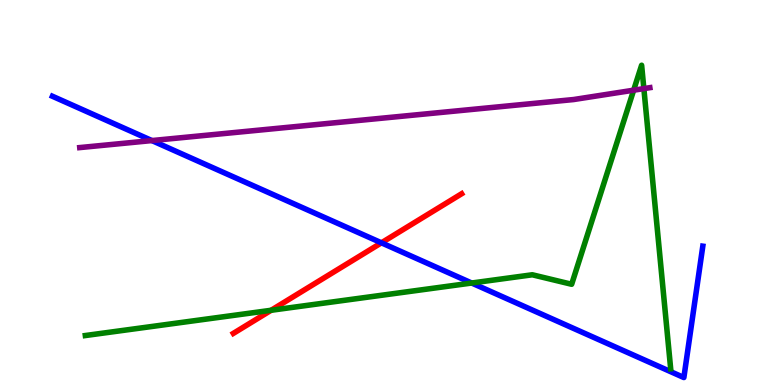[{'lines': ['blue', 'red'], 'intersections': [{'x': 4.92, 'y': 3.69}]}, {'lines': ['green', 'red'], 'intersections': [{'x': 3.5, 'y': 1.94}]}, {'lines': ['purple', 'red'], 'intersections': []}, {'lines': ['blue', 'green'], 'intersections': [{'x': 6.09, 'y': 2.65}]}, {'lines': ['blue', 'purple'], 'intersections': [{'x': 1.96, 'y': 6.35}]}, {'lines': ['green', 'purple'], 'intersections': [{'x': 8.18, 'y': 7.66}, {'x': 8.31, 'y': 7.7}]}]